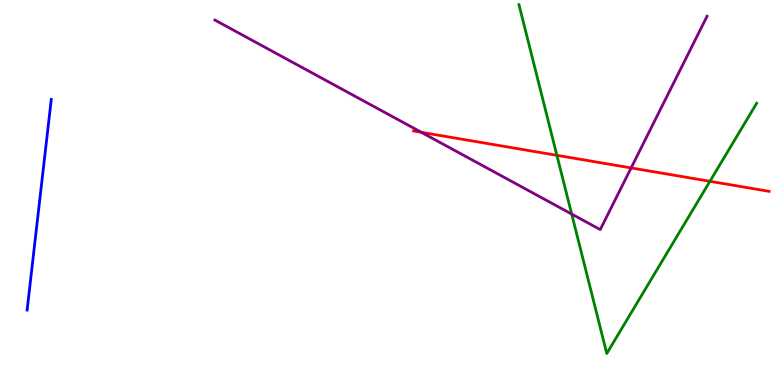[{'lines': ['blue', 'red'], 'intersections': []}, {'lines': ['green', 'red'], 'intersections': [{'x': 7.19, 'y': 5.97}, {'x': 9.16, 'y': 5.29}]}, {'lines': ['purple', 'red'], 'intersections': [{'x': 5.44, 'y': 6.56}, {'x': 8.14, 'y': 5.64}]}, {'lines': ['blue', 'green'], 'intersections': []}, {'lines': ['blue', 'purple'], 'intersections': []}, {'lines': ['green', 'purple'], 'intersections': [{'x': 7.38, 'y': 4.44}]}]